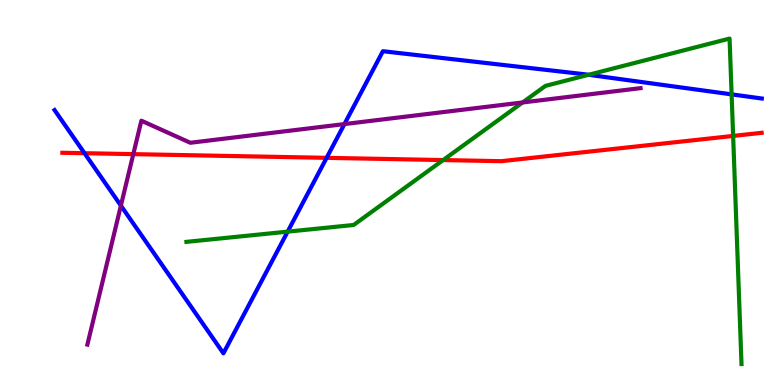[{'lines': ['blue', 'red'], 'intersections': [{'x': 1.09, 'y': 6.02}, {'x': 4.21, 'y': 5.9}]}, {'lines': ['green', 'red'], 'intersections': [{'x': 5.72, 'y': 5.84}, {'x': 9.46, 'y': 6.47}]}, {'lines': ['purple', 'red'], 'intersections': [{'x': 1.72, 'y': 6.0}]}, {'lines': ['blue', 'green'], 'intersections': [{'x': 3.71, 'y': 3.98}, {'x': 7.6, 'y': 8.06}, {'x': 9.44, 'y': 7.55}]}, {'lines': ['blue', 'purple'], 'intersections': [{'x': 1.56, 'y': 4.66}, {'x': 4.44, 'y': 6.78}]}, {'lines': ['green', 'purple'], 'intersections': [{'x': 6.74, 'y': 7.34}]}]